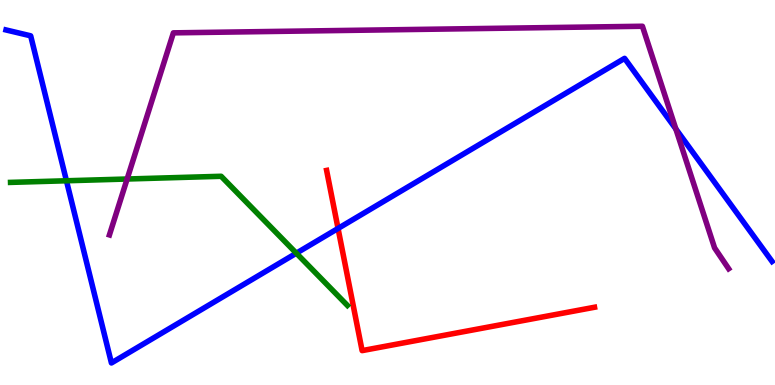[{'lines': ['blue', 'red'], 'intersections': [{'x': 4.36, 'y': 4.07}]}, {'lines': ['green', 'red'], 'intersections': []}, {'lines': ['purple', 'red'], 'intersections': []}, {'lines': ['blue', 'green'], 'intersections': [{'x': 0.857, 'y': 5.3}, {'x': 3.82, 'y': 3.42}]}, {'lines': ['blue', 'purple'], 'intersections': [{'x': 8.72, 'y': 6.65}]}, {'lines': ['green', 'purple'], 'intersections': [{'x': 1.64, 'y': 5.35}]}]